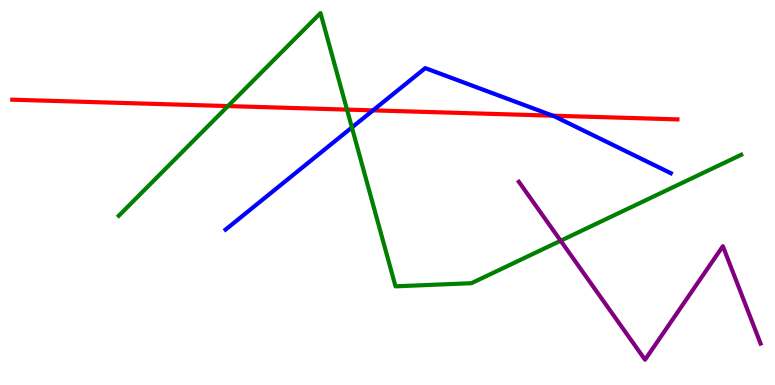[{'lines': ['blue', 'red'], 'intersections': [{'x': 4.81, 'y': 7.13}, {'x': 7.13, 'y': 7.0}]}, {'lines': ['green', 'red'], 'intersections': [{'x': 2.94, 'y': 7.24}, {'x': 4.48, 'y': 7.15}]}, {'lines': ['purple', 'red'], 'intersections': []}, {'lines': ['blue', 'green'], 'intersections': [{'x': 4.54, 'y': 6.69}]}, {'lines': ['blue', 'purple'], 'intersections': []}, {'lines': ['green', 'purple'], 'intersections': [{'x': 7.23, 'y': 3.75}]}]